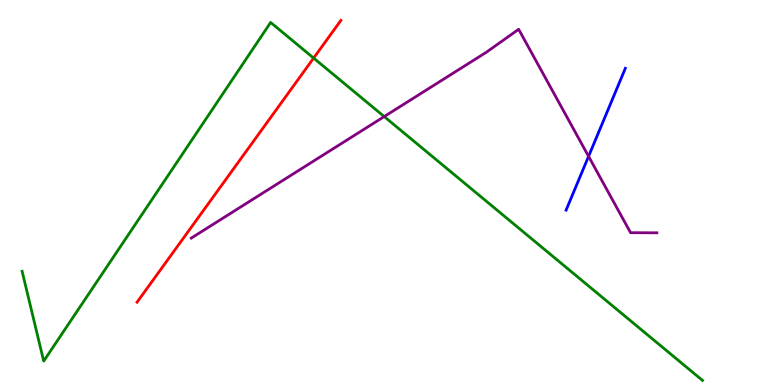[{'lines': ['blue', 'red'], 'intersections': []}, {'lines': ['green', 'red'], 'intersections': [{'x': 4.05, 'y': 8.49}]}, {'lines': ['purple', 'red'], 'intersections': []}, {'lines': ['blue', 'green'], 'intersections': []}, {'lines': ['blue', 'purple'], 'intersections': [{'x': 7.59, 'y': 5.94}]}, {'lines': ['green', 'purple'], 'intersections': [{'x': 4.96, 'y': 6.97}]}]